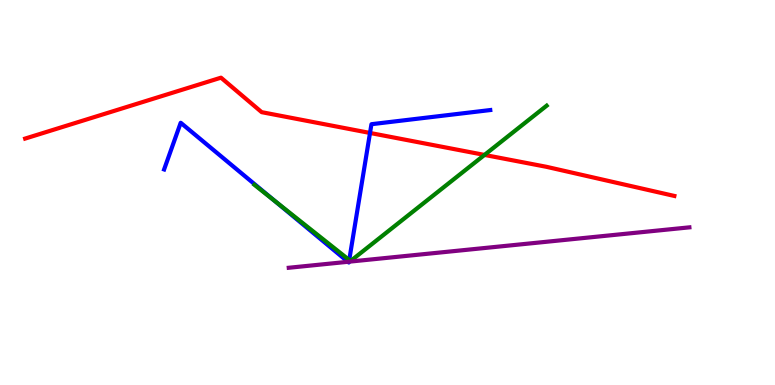[{'lines': ['blue', 'red'], 'intersections': [{'x': 4.77, 'y': 6.55}]}, {'lines': ['green', 'red'], 'intersections': [{'x': 6.25, 'y': 5.98}]}, {'lines': ['purple', 'red'], 'intersections': []}, {'lines': ['blue', 'green'], 'intersections': [{'x': 3.54, 'y': 4.79}, {'x': 4.51, 'y': 3.25}]}, {'lines': ['blue', 'purple'], 'intersections': [{'x': 4.49, 'y': 3.2}, {'x': 4.5, 'y': 3.2}]}, {'lines': ['green', 'purple'], 'intersections': []}]